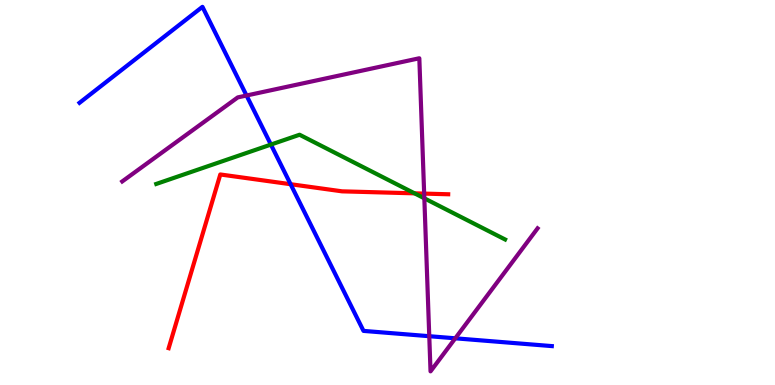[{'lines': ['blue', 'red'], 'intersections': [{'x': 3.75, 'y': 5.22}]}, {'lines': ['green', 'red'], 'intersections': [{'x': 5.35, 'y': 4.98}]}, {'lines': ['purple', 'red'], 'intersections': [{'x': 5.47, 'y': 4.97}]}, {'lines': ['blue', 'green'], 'intersections': [{'x': 3.5, 'y': 6.24}]}, {'lines': ['blue', 'purple'], 'intersections': [{'x': 3.18, 'y': 7.52}, {'x': 5.54, 'y': 1.27}, {'x': 5.87, 'y': 1.21}]}, {'lines': ['green', 'purple'], 'intersections': [{'x': 5.48, 'y': 4.85}]}]